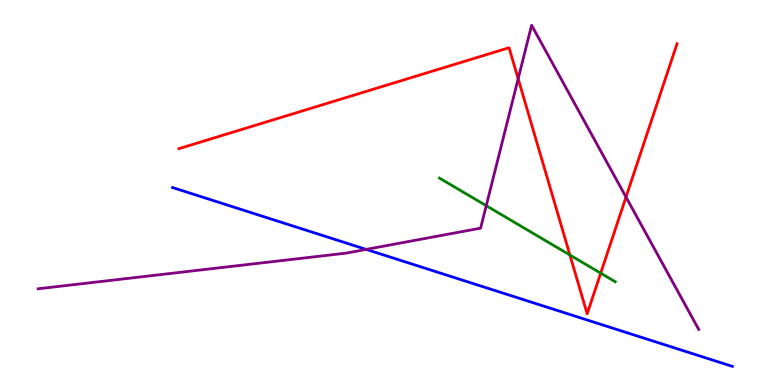[{'lines': ['blue', 'red'], 'intersections': []}, {'lines': ['green', 'red'], 'intersections': [{'x': 7.35, 'y': 3.38}, {'x': 7.75, 'y': 2.9}]}, {'lines': ['purple', 'red'], 'intersections': [{'x': 6.69, 'y': 7.95}, {'x': 8.08, 'y': 4.88}]}, {'lines': ['blue', 'green'], 'intersections': []}, {'lines': ['blue', 'purple'], 'intersections': [{'x': 4.72, 'y': 3.52}]}, {'lines': ['green', 'purple'], 'intersections': [{'x': 6.27, 'y': 4.66}]}]